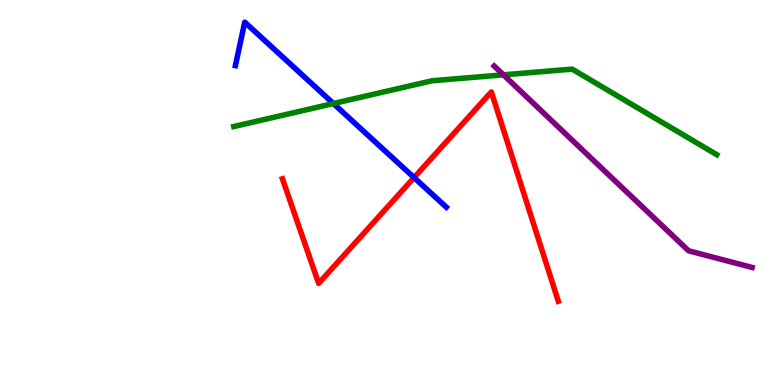[{'lines': ['blue', 'red'], 'intersections': [{'x': 5.34, 'y': 5.39}]}, {'lines': ['green', 'red'], 'intersections': []}, {'lines': ['purple', 'red'], 'intersections': []}, {'lines': ['blue', 'green'], 'intersections': [{'x': 4.3, 'y': 7.31}]}, {'lines': ['blue', 'purple'], 'intersections': []}, {'lines': ['green', 'purple'], 'intersections': [{'x': 6.5, 'y': 8.06}]}]